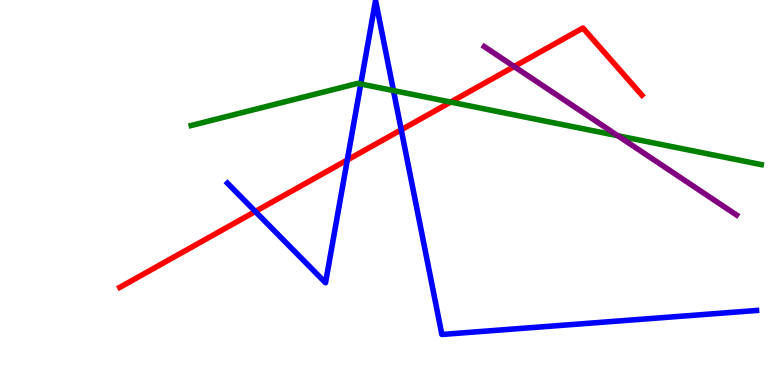[{'lines': ['blue', 'red'], 'intersections': [{'x': 3.29, 'y': 4.51}, {'x': 4.48, 'y': 5.84}, {'x': 5.18, 'y': 6.63}]}, {'lines': ['green', 'red'], 'intersections': [{'x': 5.82, 'y': 7.35}]}, {'lines': ['purple', 'red'], 'intersections': [{'x': 6.63, 'y': 8.27}]}, {'lines': ['blue', 'green'], 'intersections': [{'x': 4.66, 'y': 7.82}, {'x': 5.08, 'y': 7.65}]}, {'lines': ['blue', 'purple'], 'intersections': []}, {'lines': ['green', 'purple'], 'intersections': [{'x': 7.97, 'y': 6.47}]}]